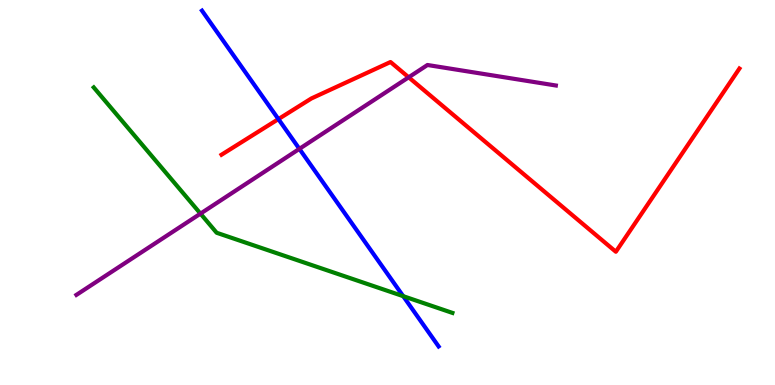[{'lines': ['blue', 'red'], 'intersections': [{'x': 3.59, 'y': 6.91}]}, {'lines': ['green', 'red'], 'intersections': []}, {'lines': ['purple', 'red'], 'intersections': [{'x': 5.27, 'y': 7.99}]}, {'lines': ['blue', 'green'], 'intersections': [{'x': 5.2, 'y': 2.31}]}, {'lines': ['blue', 'purple'], 'intersections': [{'x': 3.86, 'y': 6.13}]}, {'lines': ['green', 'purple'], 'intersections': [{'x': 2.59, 'y': 4.45}]}]